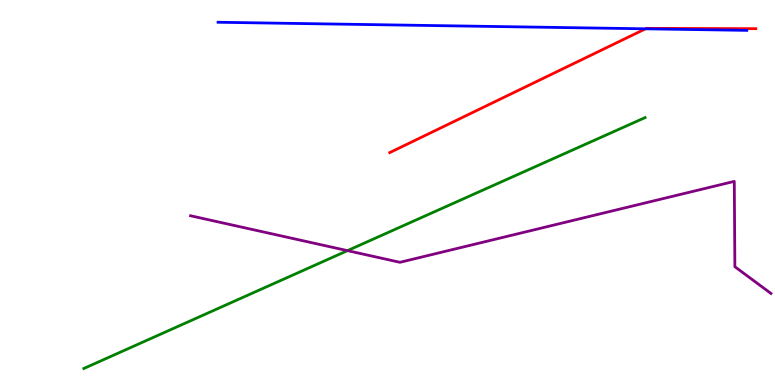[{'lines': ['blue', 'red'], 'intersections': [{'x': 8.33, 'y': 9.25}]}, {'lines': ['green', 'red'], 'intersections': []}, {'lines': ['purple', 'red'], 'intersections': []}, {'lines': ['blue', 'green'], 'intersections': []}, {'lines': ['blue', 'purple'], 'intersections': []}, {'lines': ['green', 'purple'], 'intersections': [{'x': 4.48, 'y': 3.49}]}]